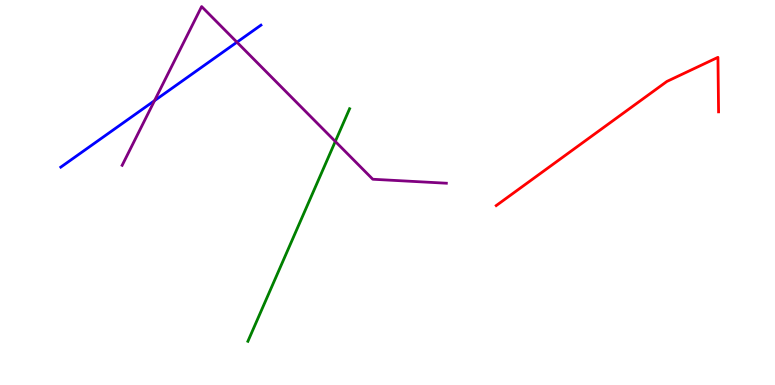[{'lines': ['blue', 'red'], 'intersections': []}, {'lines': ['green', 'red'], 'intersections': []}, {'lines': ['purple', 'red'], 'intersections': []}, {'lines': ['blue', 'green'], 'intersections': []}, {'lines': ['blue', 'purple'], 'intersections': [{'x': 1.99, 'y': 7.39}, {'x': 3.06, 'y': 8.9}]}, {'lines': ['green', 'purple'], 'intersections': [{'x': 4.33, 'y': 6.33}]}]